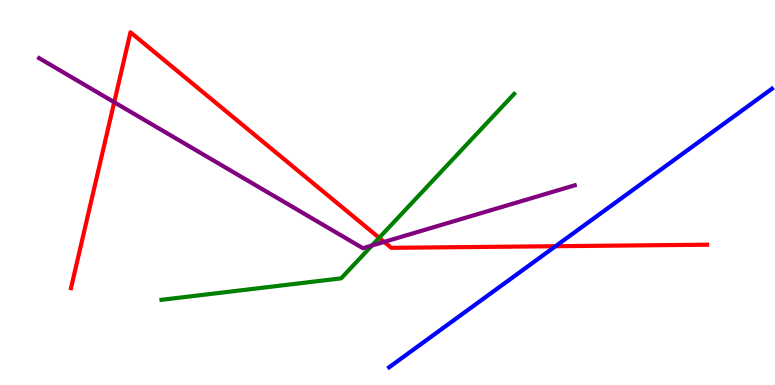[{'lines': ['blue', 'red'], 'intersections': [{'x': 7.17, 'y': 3.6}]}, {'lines': ['green', 'red'], 'intersections': [{'x': 4.89, 'y': 3.82}]}, {'lines': ['purple', 'red'], 'intersections': [{'x': 1.47, 'y': 7.34}, {'x': 4.96, 'y': 3.72}]}, {'lines': ['blue', 'green'], 'intersections': []}, {'lines': ['blue', 'purple'], 'intersections': []}, {'lines': ['green', 'purple'], 'intersections': [{'x': 4.8, 'y': 3.62}]}]